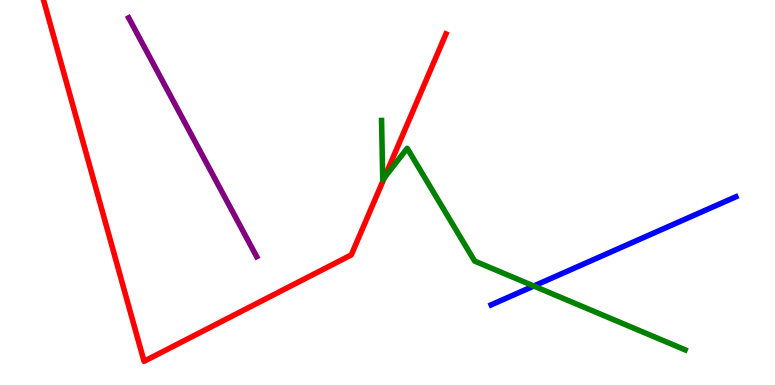[{'lines': ['blue', 'red'], 'intersections': []}, {'lines': ['green', 'red'], 'intersections': [{'x': 4.96, 'y': 5.39}]}, {'lines': ['purple', 'red'], 'intersections': []}, {'lines': ['blue', 'green'], 'intersections': [{'x': 6.89, 'y': 2.57}]}, {'lines': ['blue', 'purple'], 'intersections': []}, {'lines': ['green', 'purple'], 'intersections': []}]